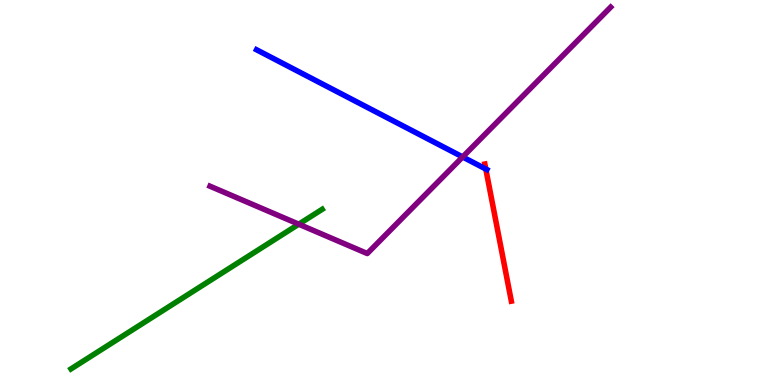[{'lines': ['blue', 'red'], 'intersections': [{'x': 6.27, 'y': 5.61}]}, {'lines': ['green', 'red'], 'intersections': []}, {'lines': ['purple', 'red'], 'intersections': []}, {'lines': ['blue', 'green'], 'intersections': []}, {'lines': ['blue', 'purple'], 'intersections': [{'x': 5.97, 'y': 5.92}]}, {'lines': ['green', 'purple'], 'intersections': [{'x': 3.85, 'y': 4.18}]}]